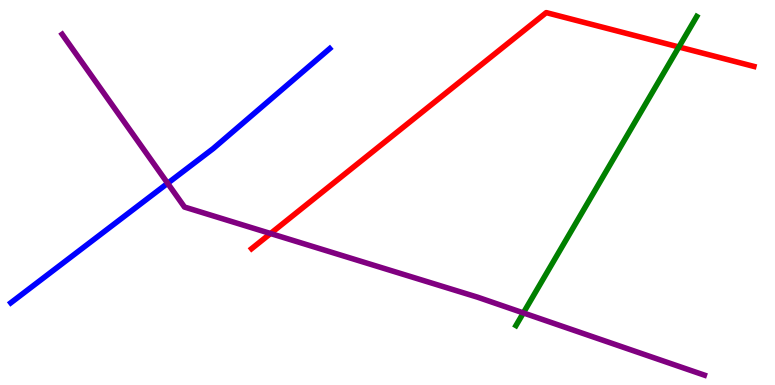[{'lines': ['blue', 'red'], 'intersections': []}, {'lines': ['green', 'red'], 'intersections': [{'x': 8.76, 'y': 8.78}]}, {'lines': ['purple', 'red'], 'intersections': [{'x': 3.49, 'y': 3.93}]}, {'lines': ['blue', 'green'], 'intersections': []}, {'lines': ['blue', 'purple'], 'intersections': [{'x': 2.16, 'y': 5.24}]}, {'lines': ['green', 'purple'], 'intersections': [{'x': 6.75, 'y': 1.87}]}]